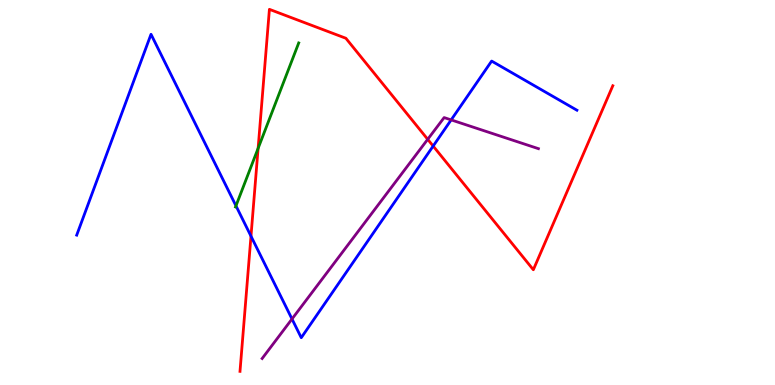[{'lines': ['blue', 'red'], 'intersections': [{'x': 3.24, 'y': 3.87}, {'x': 5.59, 'y': 6.21}]}, {'lines': ['green', 'red'], 'intersections': [{'x': 3.33, 'y': 6.15}]}, {'lines': ['purple', 'red'], 'intersections': [{'x': 5.52, 'y': 6.38}]}, {'lines': ['blue', 'green'], 'intersections': [{'x': 3.04, 'y': 4.65}]}, {'lines': ['blue', 'purple'], 'intersections': [{'x': 3.77, 'y': 1.71}, {'x': 5.82, 'y': 6.89}]}, {'lines': ['green', 'purple'], 'intersections': []}]